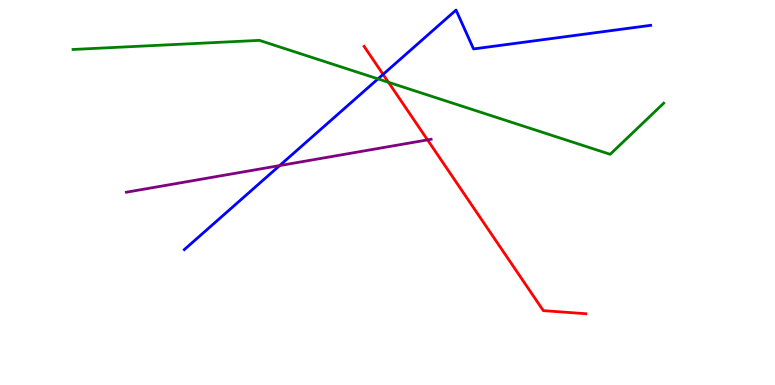[{'lines': ['blue', 'red'], 'intersections': [{'x': 4.94, 'y': 8.07}]}, {'lines': ['green', 'red'], 'intersections': [{'x': 5.01, 'y': 7.86}]}, {'lines': ['purple', 'red'], 'intersections': [{'x': 5.52, 'y': 6.37}]}, {'lines': ['blue', 'green'], 'intersections': [{'x': 4.88, 'y': 7.95}]}, {'lines': ['blue', 'purple'], 'intersections': [{'x': 3.61, 'y': 5.7}]}, {'lines': ['green', 'purple'], 'intersections': []}]